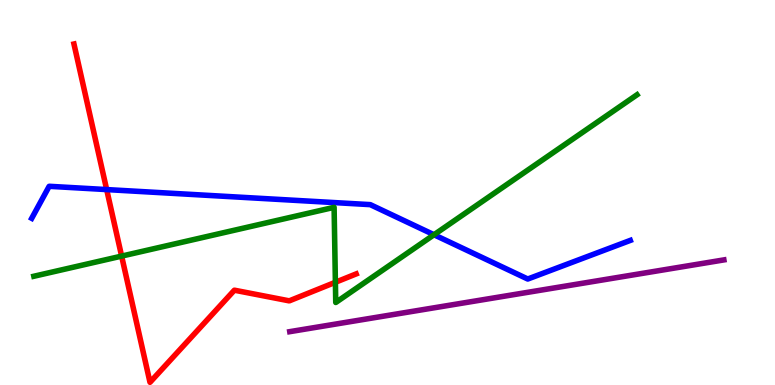[{'lines': ['blue', 'red'], 'intersections': [{'x': 1.38, 'y': 5.08}]}, {'lines': ['green', 'red'], 'intersections': [{'x': 1.57, 'y': 3.35}, {'x': 4.33, 'y': 2.67}]}, {'lines': ['purple', 'red'], 'intersections': []}, {'lines': ['blue', 'green'], 'intersections': [{'x': 5.6, 'y': 3.9}]}, {'lines': ['blue', 'purple'], 'intersections': []}, {'lines': ['green', 'purple'], 'intersections': []}]